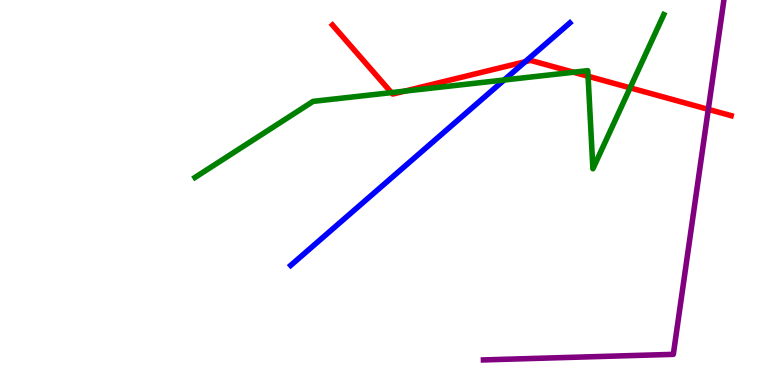[{'lines': ['blue', 'red'], 'intersections': [{'x': 6.78, 'y': 8.4}]}, {'lines': ['green', 'red'], 'intersections': [{'x': 5.05, 'y': 7.59}, {'x': 5.22, 'y': 7.63}, {'x': 7.4, 'y': 8.12}, {'x': 7.59, 'y': 8.02}, {'x': 8.13, 'y': 7.72}]}, {'lines': ['purple', 'red'], 'intersections': [{'x': 9.14, 'y': 7.16}]}, {'lines': ['blue', 'green'], 'intersections': [{'x': 6.5, 'y': 7.92}]}, {'lines': ['blue', 'purple'], 'intersections': []}, {'lines': ['green', 'purple'], 'intersections': []}]